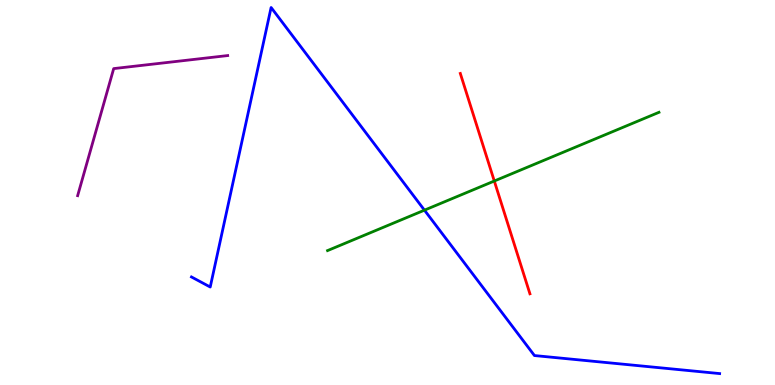[{'lines': ['blue', 'red'], 'intersections': []}, {'lines': ['green', 'red'], 'intersections': [{'x': 6.38, 'y': 5.3}]}, {'lines': ['purple', 'red'], 'intersections': []}, {'lines': ['blue', 'green'], 'intersections': [{'x': 5.48, 'y': 4.54}]}, {'lines': ['blue', 'purple'], 'intersections': []}, {'lines': ['green', 'purple'], 'intersections': []}]